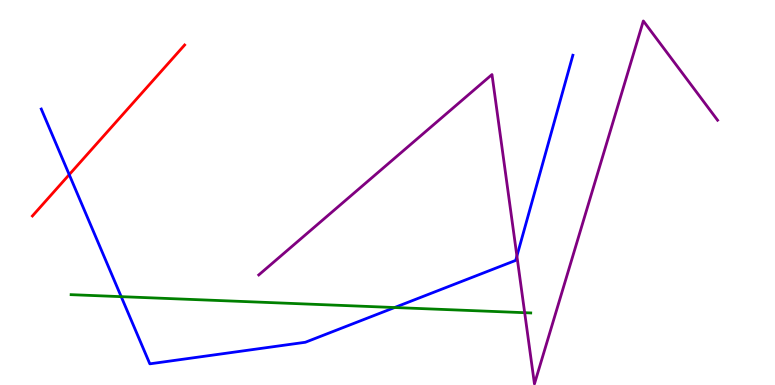[{'lines': ['blue', 'red'], 'intersections': [{'x': 0.893, 'y': 5.46}]}, {'lines': ['green', 'red'], 'intersections': []}, {'lines': ['purple', 'red'], 'intersections': []}, {'lines': ['blue', 'green'], 'intersections': [{'x': 1.56, 'y': 2.29}, {'x': 5.09, 'y': 2.01}]}, {'lines': ['blue', 'purple'], 'intersections': [{'x': 6.67, 'y': 3.35}]}, {'lines': ['green', 'purple'], 'intersections': [{'x': 6.77, 'y': 1.88}]}]